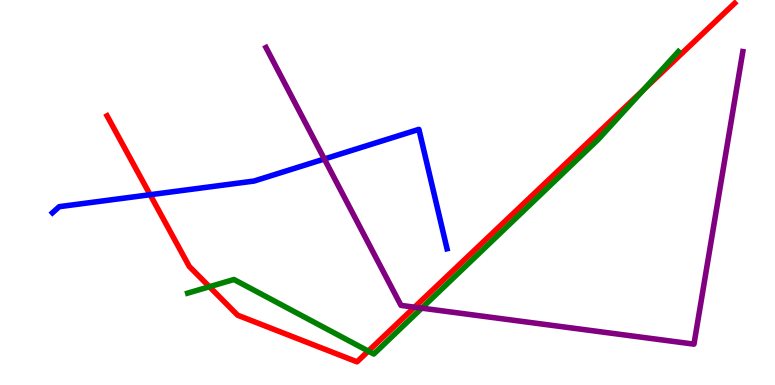[{'lines': ['blue', 'red'], 'intersections': [{'x': 1.94, 'y': 4.94}]}, {'lines': ['green', 'red'], 'intersections': [{'x': 2.7, 'y': 2.55}, {'x': 4.75, 'y': 0.881}, {'x': 8.3, 'y': 7.67}]}, {'lines': ['purple', 'red'], 'intersections': [{'x': 5.35, 'y': 2.02}]}, {'lines': ['blue', 'green'], 'intersections': []}, {'lines': ['blue', 'purple'], 'intersections': [{'x': 4.19, 'y': 5.87}]}, {'lines': ['green', 'purple'], 'intersections': [{'x': 5.44, 'y': 2.0}]}]